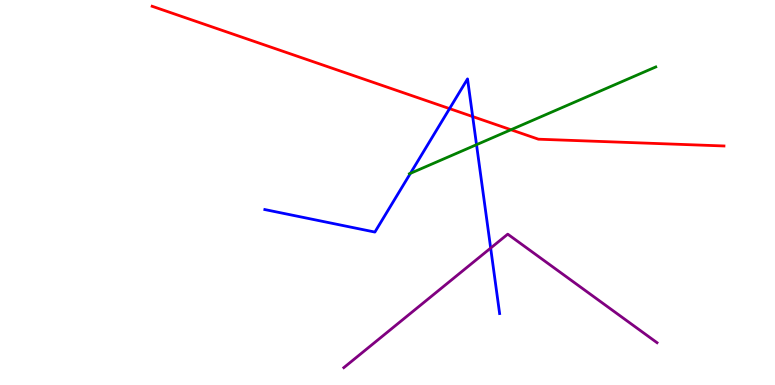[{'lines': ['blue', 'red'], 'intersections': [{'x': 5.8, 'y': 7.18}, {'x': 6.1, 'y': 6.97}]}, {'lines': ['green', 'red'], 'intersections': [{'x': 6.59, 'y': 6.63}]}, {'lines': ['purple', 'red'], 'intersections': []}, {'lines': ['blue', 'green'], 'intersections': [{'x': 5.3, 'y': 5.5}, {'x': 6.15, 'y': 6.24}]}, {'lines': ['blue', 'purple'], 'intersections': [{'x': 6.33, 'y': 3.56}]}, {'lines': ['green', 'purple'], 'intersections': []}]